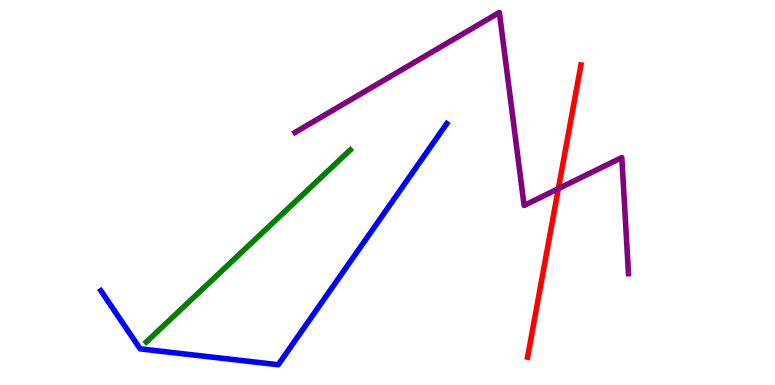[{'lines': ['blue', 'red'], 'intersections': []}, {'lines': ['green', 'red'], 'intersections': []}, {'lines': ['purple', 'red'], 'intersections': [{'x': 7.2, 'y': 5.1}]}, {'lines': ['blue', 'green'], 'intersections': []}, {'lines': ['blue', 'purple'], 'intersections': []}, {'lines': ['green', 'purple'], 'intersections': []}]